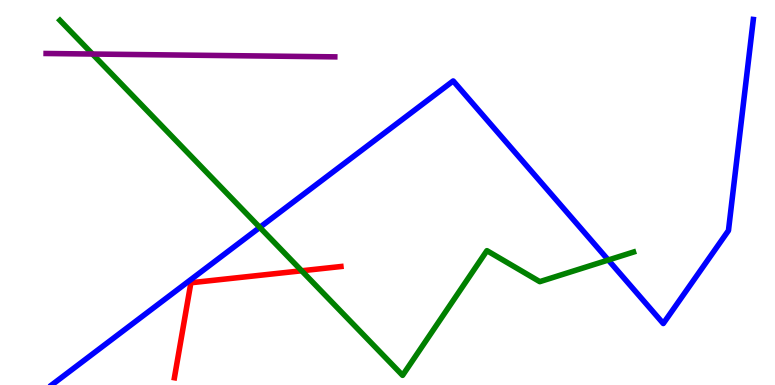[{'lines': ['blue', 'red'], 'intersections': []}, {'lines': ['green', 'red'], 'intersections': [{'x': 3.89, 'y': 2.97}]}, {'lines': ['purple', 'red'], 'intersections': []}, {'lines': ['blue', 'green'], 'intersections': [{'x': 3.35, 'y': 4.09}, {'x': 7.85, 'y': 3.25}]}, {'lines': ['blue', 'purple'], 'intersections': []}, {'lines': ['green', 'purple'], 'intersections': [{'x': 1.19, 'y': 8.6}]}]